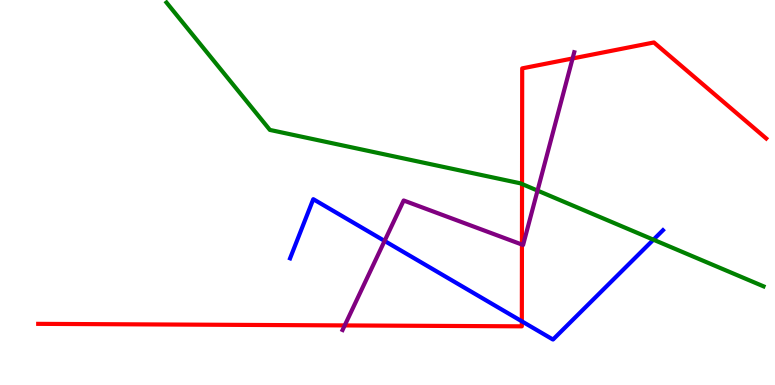[{'lines': ['blue', 'red'], 'intersections': [{'x': 6.73, 'y': 1.65}]}, {'lines': ['green', 'red'], 'intersections': [{'x': 6.74, 'y': 5.22}]}, {'lines': ['purple', 'red'], 'intersections': [{'x': 4.45, 'y': 1.55}, {'x': 6.73, 'y': 3.65}, {'x': 7.39, 'y': 8.48}]}, {'lines': ['blue', 'green'], 'intersections': [{'x': 8.43, 'y': 3.77}]}, {'lines': ['blue', 'purple'], 'intersections': [{'x': 4.96, 'y': 3.74}]}, {'lines': ['green', 'purple'], 'intersections': [{'x': 6.94, 'y': 5.05}]}]